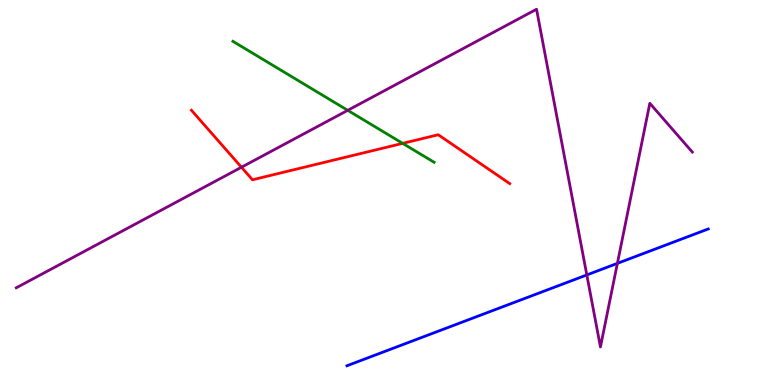[{'lines': ['blue', 'red'], 'intersections': []}, {'lines': ['green', 'red'], 'intersections': [{'x': 5.2, 'y': 6.28}]}, {'lines': ['purple', 'red'], 'intersections': [{'x': 3.12, 'y': 5.66}]}, {'lines': ['blue', 'green'], 'intersections': []}, {'lines': ['blue', 'purple'], 'intersections': [{'x': 7.57, 'y': 2.86}, {'x': 7.97, 'y': 3.16}]}, {'lines': ['green', 'purple'], 'intersections': [{'x': 4.49, 'y': 7.13}]}]